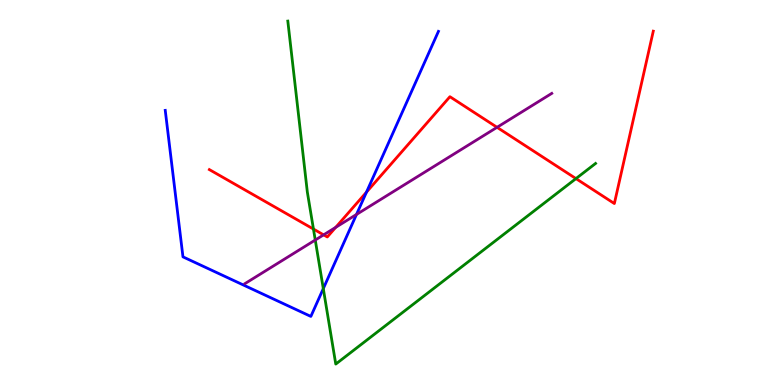[{'lines': ['blue', 'red'], 'intersections': [{'x': 4.73, 'y': 5.01}]}, {'lines': ['green', 'red'], 'intersections': [{'x': 4.04, 'y': 4.05}, {'x': 7.43, 'y': 5.36}]}, {'lines': ['purple', 'red'], 'intersections': [{'x': 4.18, 'y': 3.9}, {'x': 4.33, 'y': 4.09}, {'x': 6.41, 'y': 6.69}]}, {'lines': ['blue', 'green'], 'intersections': [{'x': 4.17, 'y': 2.5}]}, {'lines': ['blue', 'purple'], 'intersections': [{'x': 4.6, 'y': 4.43}]}, {'lines': ['green', 'purple'], 'intersections': [{'x': 4.07, 'y': 3.77}]}]